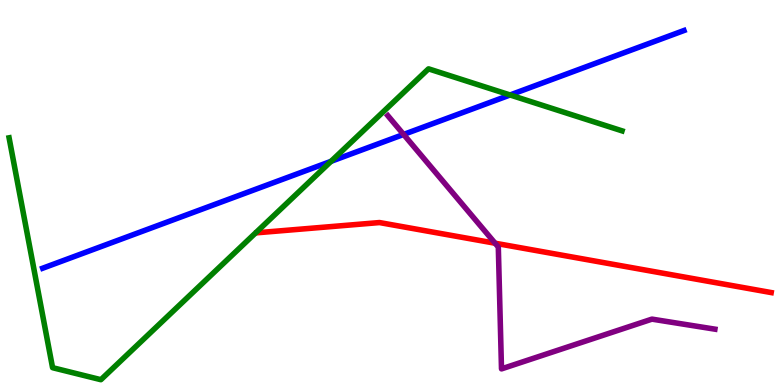[{'lines': ['blue', 'red'], 'intersections': []}, {'lines': ['green', 'red'], 'intersections': []}, {'lines': ['purple', 'red'], 'intersections': [{'x': 6.39, 'y': 3.68}]}, {'lines': ['blue', 'green'], 'intersections': [{'x': 4.27, 'y': 5.81}, {'x': 6.58, 'y': 7.53}]}, {'lines': ['blue', 'purple'], 'intersections': [{'x': 5.21, 'y': 6.51}]}, {'lines': ['green', 'purple'], 'intersections': []}]